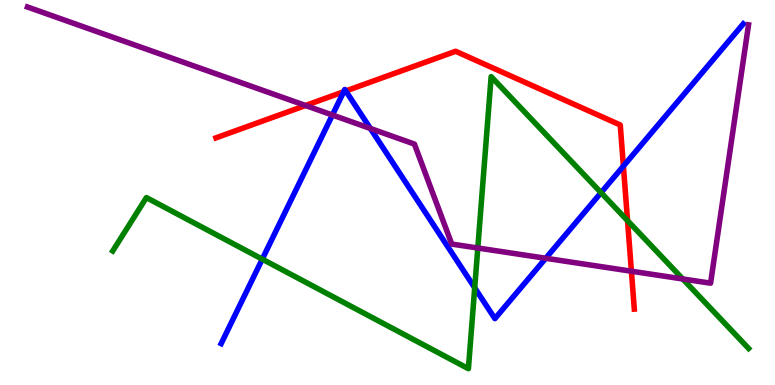[{'lines': ['blue', 'red'], 'intersections': [{'x': 4.44, 'y': 7.62}, {'x': 4.46, 'y': 7.64}, {'x': 8.04, 'y': 5.69}]}, {'lines': ['green', 'red'], 'intersections': [{'x': 8.1, 'y': 4.27}]}, {'lines': ['purple', 'red'], 'intersections': [{'x': 3.94, 'y': 7.26}, {'x': 8.15, 'y': 2.96}]}, {'lines': ['blue', 'green'], 'intersections': [{'x': 3.38, 'y': 3.27}, {'x': 6.13, 'y': 2.52}, {'x': 7.76, 'y': 5.0}]}, {'lines': ['blue', 'purple'], 'intersections': [{'x': 4.29, 'y': 7.01}, {'x': 4.78, 'y': 6.66}, {'x': 7.04, 'y': 3.29}]}, {'lines': ['green', 'purple'], 'intersections': [{'x': 6.17, 'y': 3.56}, {'x': 8.81, 'y': 2.75}]}]